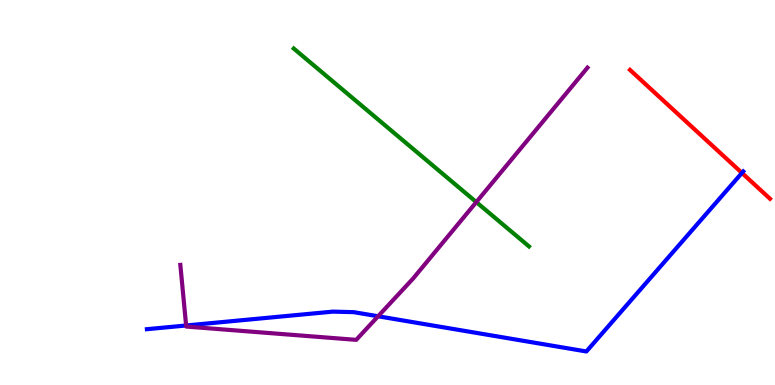[{'lines': ['blue', 'red'], 'intersections': [{'x': 9.57, 'y': 5.51}]}, {'lines': ['green', 'red'], 'intersections': []}, {'lines': ['purple', 'red'], 'intersections': []}, {'lines': ['blue', 'green'], 'intersections': []}, {'lines': ['blue', 'purple'], 'intersections': [{'x': 2.4, 'y': 1.55}, {'x': 4.88, 'y': 1.79}]}, {'lines': ['green', 'purple'], 'intersections': [{'x': 6.15, 'y': 4.75}]}]